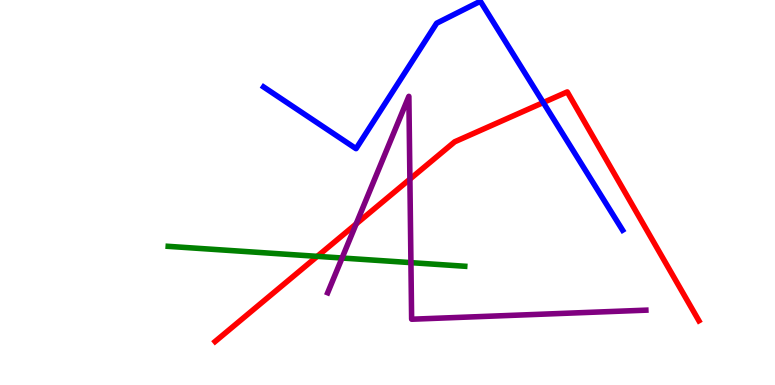[{'lines': ['blue', 'red'], 'intersections': [{'x': 7.01, 'y': 7.34}]}, {'lines': ['green', 'red'], 'intersections': [{'x': 4.09, 'y': 3.34}]}, {'lines': ['purple', 'red'], 'intersections': [{'x': 4.6, 'y': 4.18}, {'x': 5.29, 'y': 5.35}]}, {'lines': ['blue', 'green'], 'intersections': []}, {'lines': ['blue', 'purple'], 'intersections': []}, {'lines': ['green', 'purple'], 'intersections': [{'x': 4.41, 'y': 3.3}, {'x': 5.3, 'y': 3.18}]}]